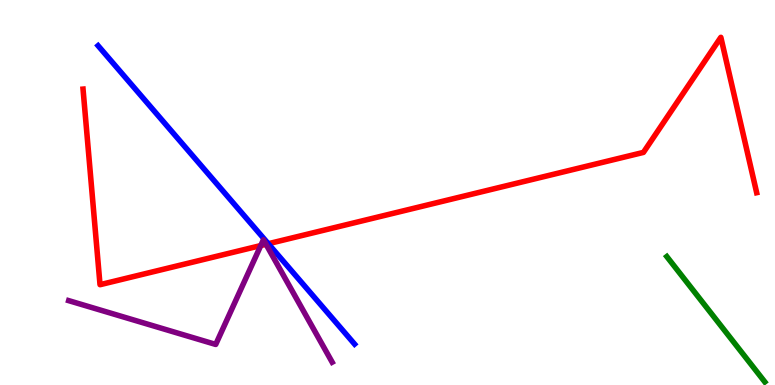[{'lines': ['blue', 'red'], 'intersections': [{'x': 3.46, 'y': 3.67}]}, {'lines': ['green', 'red'], 'intersections': []}, {'lines': ['purple', 'red'], 'intersections': [{'x': 3.36, 'y': 3.62}, {'x': 3.43, 'y': 3.65}]}, {'lines': ['blue', 'green'], 'intersections': []}, {'lines': ['blue', 'purple'], 'intersections': []}, {'lines': ['green', 'purple'], 'intersections': []}]